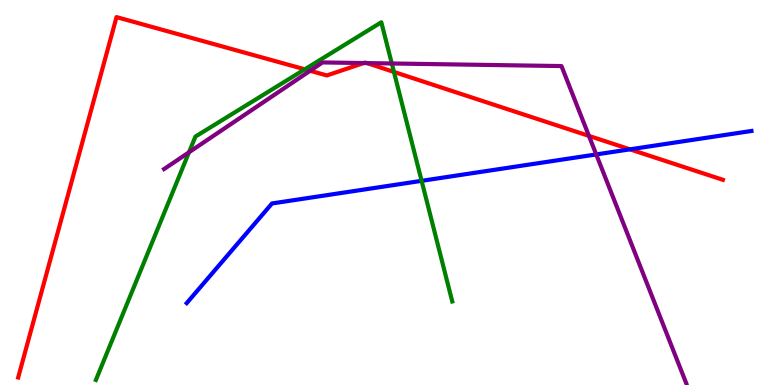[{'lines': ['blue', 'red'], 'intersections': [{'x': 8.13, 'y': 6.12}]}, {'lines': ['green', 'red'], 'intersections': [{'x': 3.93, 'y': 8.2}, {'x': 5.08, 'y': 8.13}]}, {'lines': ['purple', 'red'], 'intersections': [{'x': 4.0, 'y': 8.16}, {'x': 4.69, 'y': 8.36}, {'x': 4.74, 'y': 8.36}, {'x': 7.6, 'y': 6.47}]}, {'lines': ['blue', 'green'], 'intersections': [{'x': 5.44, 'y': 5.3}]}, {'lines': ['blue', 'purple'], 'intersections': [{'x': 7.69, 'y': 5.99}]}, {'lines': ['green', 'purple'], 'intersections': [{'x': 2.44, 'y': 6.04}, {'x': 5.06, 'y': 8.35}]}]